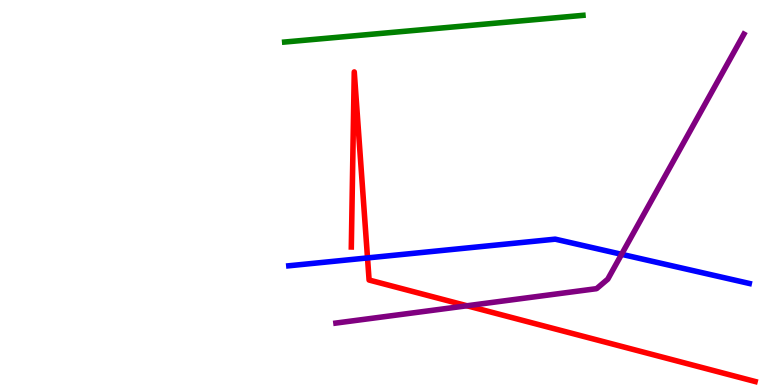[{'lines': ['blue', 'red'], 'intersections': [{'x': 4.74, 'y': 3.3}]}, {'lines': ['green', 'red'], 'intersections': []}, {'lines': ['purple', 'red'], 'intersections': [{'x': 6.03, 'y': 2.06}]}, {'lines': ['blue', 'green'], 'intersections': []}, {'lines': ['blue', 'purple'], 'intersections': [{'x': 8.02, 'y': 3.39}]}, {'lines': ['green', 'purple'], 'intersections': []}]